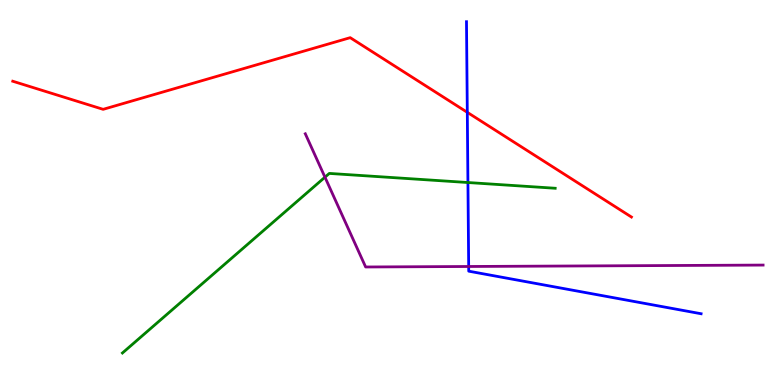[{'lines': ['blue', 'red'], 'intersections': [{'x': 6.03, 'y': 7.08}]}, {'lines': ['green', 'red'], 'intersections': []}, {'lines': ['purple', 'red'], 'intersections': []}, {'lines': ['blue', 'green'], 'intersections': [{'x': 6.04, 'y': 5.26}]}, {'lines': ['blue', 'purple'], 'intersections': [{'x': 6.05, 'y': 3.08}]}, {'lines': ['green', 'purple'], 'intersections': [{'x': 4.19, 'y': 5.4}]}]